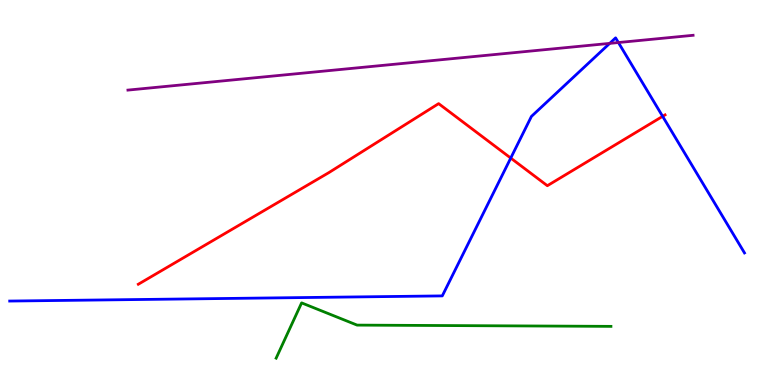[{'lines': ['blue', 'red'], 'intersections': [{'x': 6.59, 'y': 5.89}, {'x': 8.55, 'y': 6.98}]}, {'lines': ['green', 'red'], 'intersections': []}, {'lines': ['purple', 'red'], 'intersections': []}, {'lines': ['blue', 'green'], 'intersections': []}, {'lines': ['blue', 'purple'], 'intersections': [{'x': 7.87, 'y': 8.87}, {'x': 7.98, 'y': 8.9}]}, {'lines': ['green', 'purple'], 'intersections': []}]